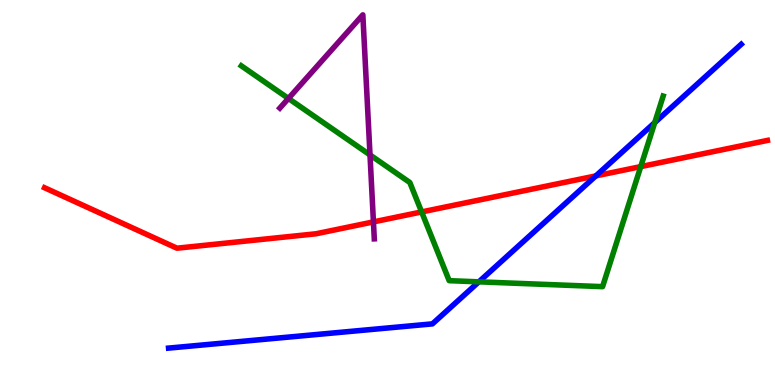[{'lines': ['blue', 'red'], 'intersections': [{'x': 7.69, 'y': 5.43}]}, {'lines': ['green', 'red'], 'intersections': [{'x': 5.44, 'y': 4.5}, {'x': 8.27, 'y': 5.67}]}, {'lines': ['purple', 'red'], 'intersections': [{'x': 4.82, 'y': 4.24}]}, {'lines': ['blue', 'green'], 'intersections': [{'x': 6.18, 'y': 2.68}, {'x': 8.45, 'y': 6.82}]}, {'lines': ['blue', 'purple'], 'intersections': []}, {'lines': ['green', 'purple'], 'intersections': [{'x': 3.72, 'y': 7.44}, {'x': 4.77, 'y': 5.98}]}]